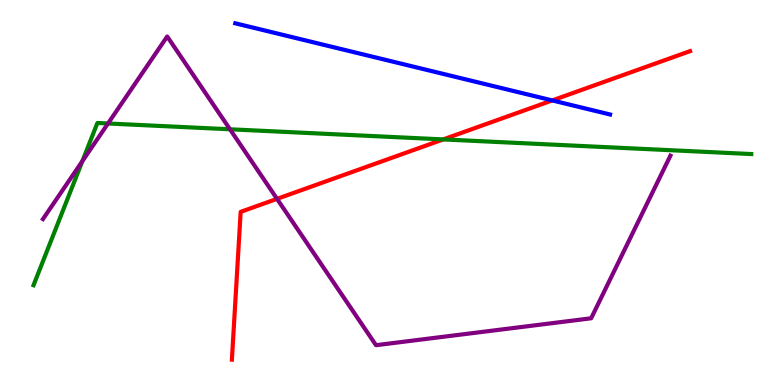[{'lines': ['blue', 'red'], 'intersections': [{'x': 7.13, 'y': 7.39}]}, {'lines': ['green', 'red'], 'intersections': [{'x': 5.72, 'y': 6.38}]}, {'lines': ['purple', 'red'], 'intersections': [{'x': 3.57, 'y': 4.83}]}, {'lines': ['blue', 'green'], 'intersections': []}, {'lines': ['blue', 'purple'], 'intersections': []}, {'lines': ['green', 'purple'], 'intersections': [{'x': 1.06, 'y': 5.82}, {'x': 1.39, 'y': 6.79}, {'x': 2.97, 'y': 6.64}]}]